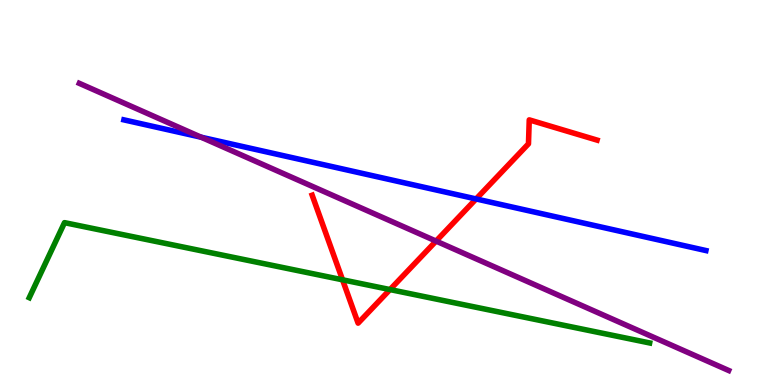[{'lines': ['blue', 'red'], 'intersections': [{'x': 6.14, 'y': 4.83}]}, {'lines': ['green', 'red'], 'intersections': [{'x': 4.42, 'y': 2.73}, {'x': 5.03, 'y': 2.48}]}, {'lines': ['purple', 'red'], 'intersections': [{'x': 5.63, 'y': 3.74}]}, {'lines': ['blue', 'green'], 'intersections': []}, {'lines': ['blue', 'purple'], 'intersections': [{'x': 2.6, 'y': 6.44}]}, {'lines': ['green', 'purple'], 'intersections': []}]